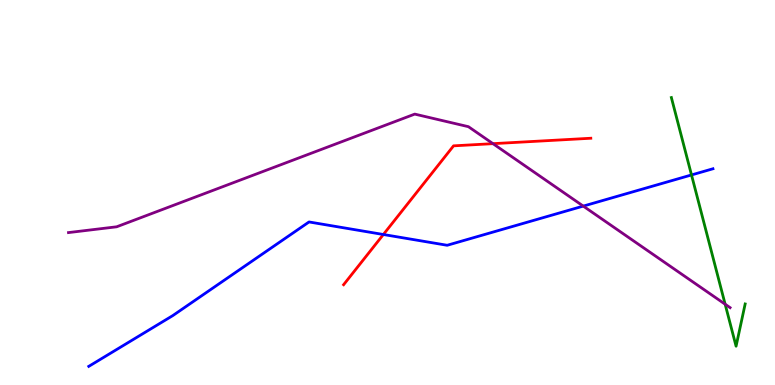[{'lines': ['blue', 'red'], 'intersections': [{'x': 4.95, 'y': 3.91}]}, {'lines': ['green', 'red'], 'intersections': []}, {'lines': ['purple', 'red'], 'intersections': [{'x': 6.36, 'y': 6.27}]}, {'lines': ['blue', 'green'], 'intersections': [{'x': 8.92, 'y': 5.46}]}, {'lines': ['blue', 'purple'], 'intersections': [{'x': 7.53, 'y': 4.65}]}, {'lines': ['green', 'purple'], 'intersections': [{'x': 9.36, 'y': 2.1}]}]